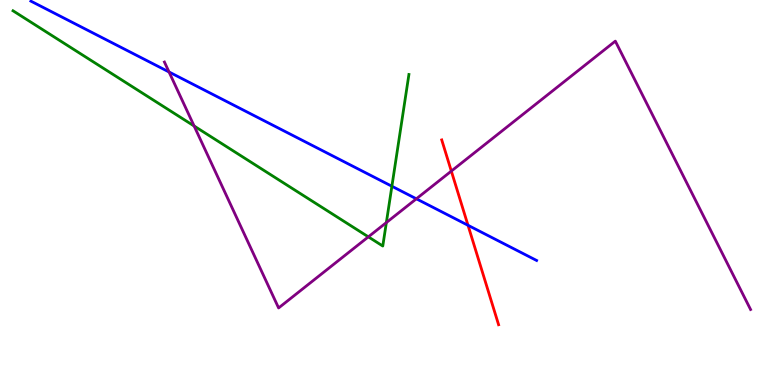[{'lines': ['blue', 'red'], 'intersections': [{'x': 6.04, 'y': 4.15}]}, {'lines': ['green', 'red'], 'intersections': []}, {'lines': ['purple', 'red'], 'intersections': [{'x': 5.82, 'y': 5.56}]}, {'lines': ['blue', 'green'], 'intersections': [{'x': 5.06, 'y': 5.16}]}, {'lines': ['blue', 'purple'], 'intersections': [{'x': 2.18, 'y': 8.13}, {'x': 5.37, 'y': 4.84}]}, {'lines': ['green', 'purple'], 'intersections': [{'x': 2.5, 'y': 6.73}, {'x': 4.75, 'y': 3.85}, {'x': 4.99, 'y': 4.22}]}]